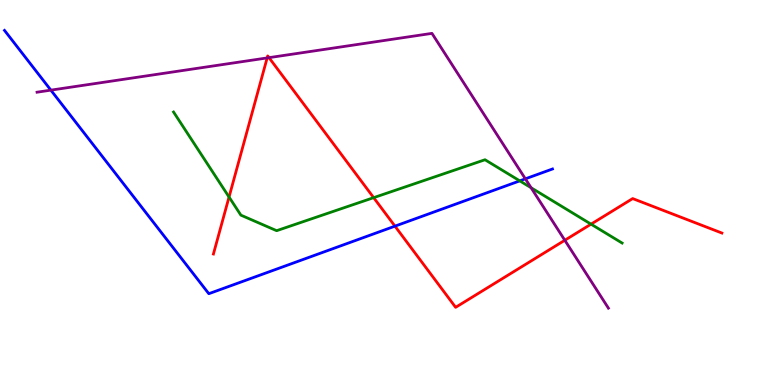[{'lines': ['blue', 'red'], 'intersections': [{'x': 5.1, 'y': 4.13}]}, {'lines': ['green', 'red'], 'intersections': [{'x': 2.96, 'y': 4.88}, {'x': 4.82, 'y': 4.87}, {'x': 7.63, 'y': 4.18}]}, {'lines': ['purple', 'red'], 'intersections': [{'x': 3.45, 'y': 8.5}, {'x': 3.47, 'y': 8.5}, {'x': 7.29, 'y': 3.76}]}, {'lines': ['blue', 'green'], 'intersections': [{'x': 6.71, 'y': 5.3}]}, {'lines': ['blue', 'purple'], 'intersections': [{'x': 0.656, 'y': 7.66}, {'x': 6.78, 'y': 5.36}]}, {'lines': ['green', 'purple'], 'intersections': [{'x': 6.85, 'y': 5.12}]}]